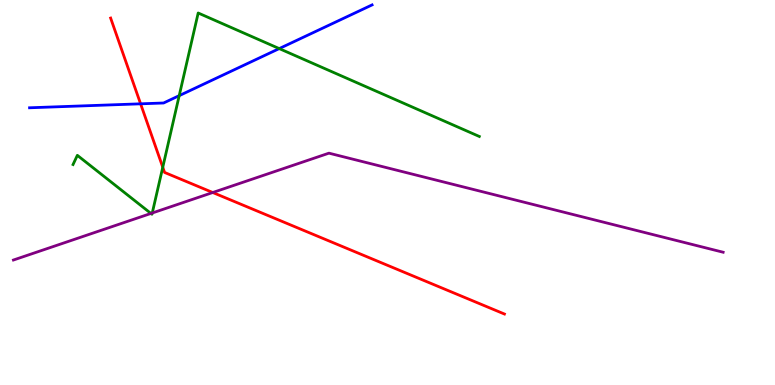[{'lines': ['blue', 'red'], 'intersections': [{'x': 1.81, 'y': 7.3}]}, {'lines': ['green', 'red'], 'intersections': [{'x': 2.1, 'y': 5.66}]}, {'lines': ['purple', 'red'], 'intersections': [{'x': 2.75, 'y': 5.0}]}, {'lines': ['blue', 'green'], 'intersections': [{'x': 2.31, 'y': 7.52}, {'x': 3.6, 'y': 8.74}]}, {'lines': ['blue', 'purple'], 'intersections': []}, {'lines': ['green', 'purple'], 'intersections': [{'x': 1.95, 'y': 4.46}, {'x': 1.96, 'y': 4.47}]}]